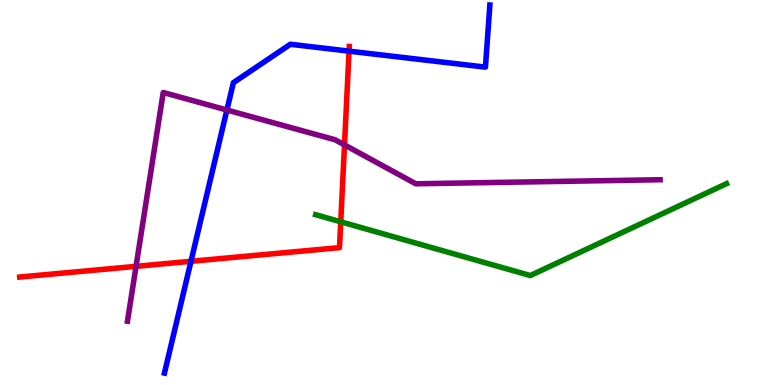[{'lines': ['blue', 'red'], 'intersections': [{'x': 2.46, 'y': 3.21}, {'x': 4.5, 'y': 8.67}]}, {'lines': ['green', 'red'], 'intersections': [{'x': 4.4, 'y': 4.24}]}, {'lines': ['purple', 'red'], 'intersections': [{'x': 1.76, 'y': 3.08}, {'x': 4.45, 'y': 6.24}]}, {'lines': ['blue', 'green'], 'intersections': []}, {'lines': ['blue', 'purple'], 'intersections': [{'x': 2.93, 'y': 7.14}]}, {'lines': ['green', 'purple'], 'intersections': []}]